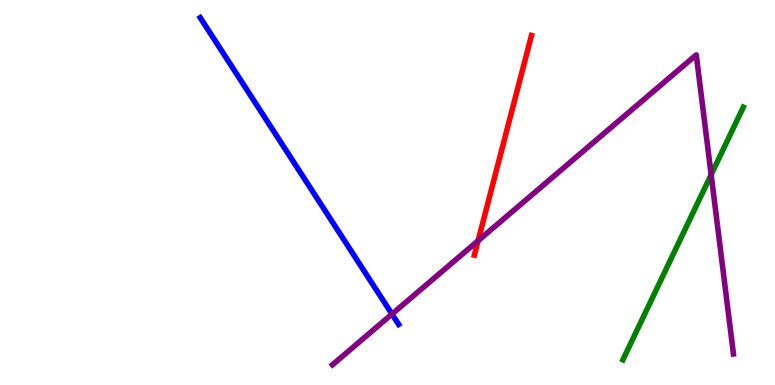[{'lines': ['blue', 'red'], 'intersections': []}, {'lines': ['green', 'red'], 'intersections': []}, {'lines': ['purple', 'red'], 'intersections': [{'x': 6.17, 'y': 3.75}]}, {'lines': ['blue', 'green'], 'intersections': []}, {'lines': ['blue', 'purple'], 'intersections': [{'x': 5.06, 'y': 1.84}]}, {'lines': ['green', 'purple'], 'intersections': [{'x': 9.18, 'y': 5.46}]}]